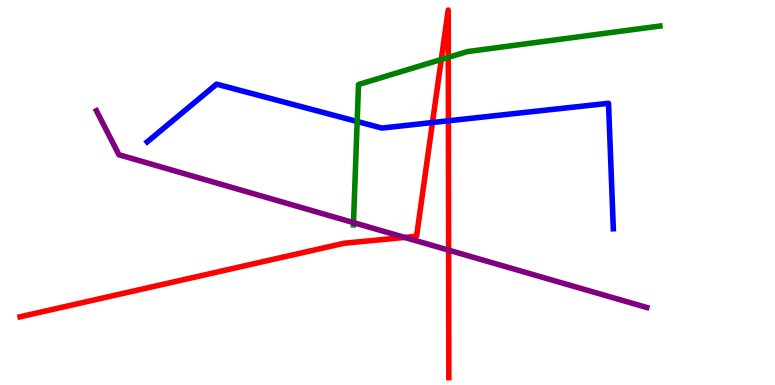[{'lines': ['blue', 'red'], 'intersections': [{'x': 5.58, 'y': 6.82}, {'x': 5.79, 'y': 6.86}]}, {'lines': ['green', 'red'], 'intersections': [{'x': 5.69, 'y': 8.45}, {'x': 5.78, 'y': 8.51}]}, {'lines': ['purple', 'red'], 'intersections': [{'x': 5.22, 'y': 3.83}, {'x': 5.79, 'y': 3.5}]}, {'lines': ['blue', 'green'], 'intersections': [{'x': 4.61, 'y': 6.84}]}, {'lines': ['blue', 'purple'], 'intersections': []}, {'lines': ['green', 'purple'], 'intersections': [{'x': 4.56, 'y': 4.22}]}]